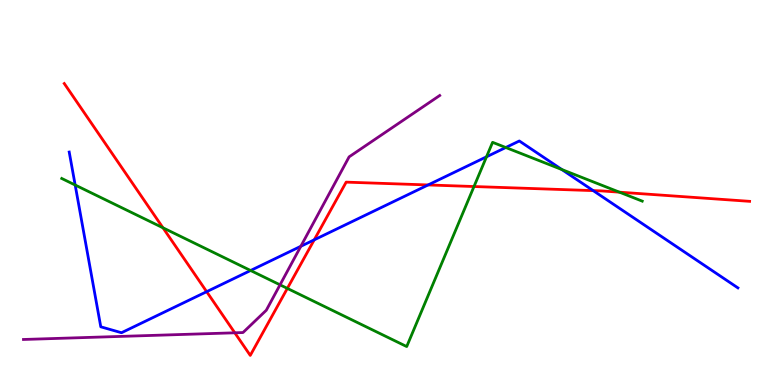[{'lines': ['blue', 'red'], 'intersections': [{'x': 2.67, 'y': 2.42}, {'x': 4.05, 'y': 3.77}, {'x': 5.52, 'y': 5.2}, {'x': 7.65, 'y': 5.05}]}, {'lines': ['green', 'red'], 'intersections': [{'x': 2.1, 'y': 4.08}, {'x': 3.71, 'y': 2.51}, {'x': 6.12, 'y': 5.16}, {'x': 7.99, 'y': 5.01}]}, {'lines': ['purple', 'red'], 'intersections': [{'x': 3.03, 'y': 1.36}]}, {'lines': ['blue', 'green'], 'intersections': [{'x': 0.97, 'y': 5.19}, {'x': 3.23, 'y': 2.97}, {'x': 6.28, 'y': 5.93}, {'x': 6.53, 'y': 6.17}, {'x': 7.25, 'y': 5.6}]}, {'lines': ['blue', 'purple'], 'intersections': [{'x': 3.88, 'y': 3.6}]}, {'lines': ['green', 'purple'], 'intersections': [{'x': 3.61, 'y': 2.6}]}]